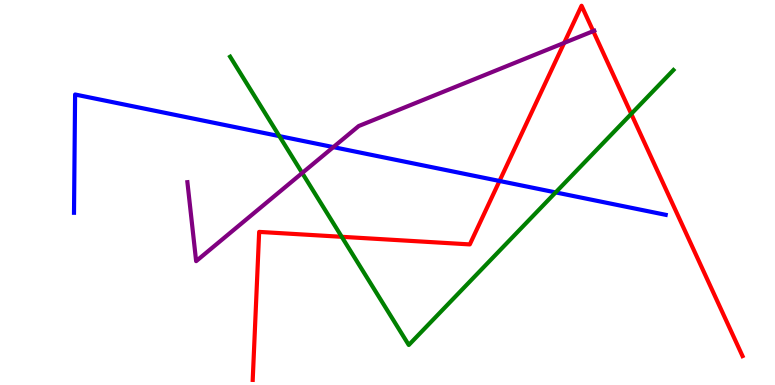[{'lines': ['blue', 'red'], 'intersections': [{'x': 6.45, 'y': 5.3}]}, {'lines': ['green', 'red'], 'intersections': [{'x': 4.41, 'y': 3.85}, {'x': 8.15, 'y': 7.04}]}, {'lines': ['purple', 'red'], 'intersections': [{'x': 7.28, 'y': 8.89}, {'x': 7.65, 'y': 9.19}]}, {'lines': ['blue', 'green'], 'intersections': [{'x': 3.6, 'y': 6.46}, {'x': 7.17, 'y': 5.0}]}, {'lines': ['blue', 'purple'], 'intersections': [{'x': 4.3, 'y': 6.18}]}, {'lines': ['green', 'purple'], 'intersections': [{'x': 3.9, 'y': 5.51}]}]